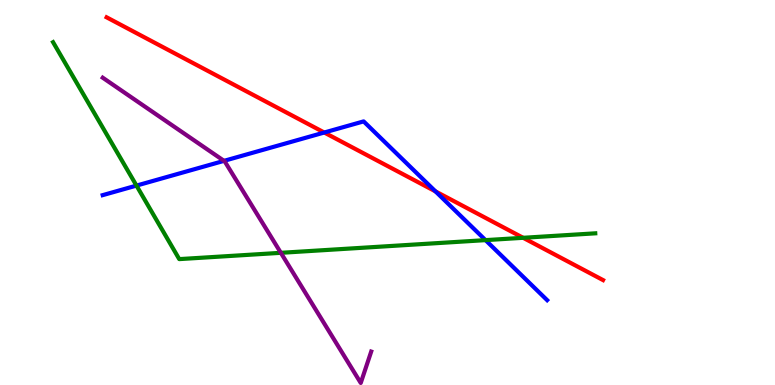[{'lines': ['blue', 'red'], 'intersections': [{'x': 4.18, 'y': 6.56}, {'x': 5.62, 'y': 5.03}]}, {'lines': ['green', 'red'], 'intersections': [{'x': 6.75, 'y': 3.82}]}, {'lines': ['purple', 'red'], 'intersections': []}, {'lines': ['blue', 'green'], 'intersections': [{'x': 1.76, 'y': 5.18}, {'x': 6.26, 'y': 3.76}]}, {'lines': ['blue', 'purple'], 'intersections': [{'x': 2.89, 'y': 5.82}]}, {'lines': ['green', 'purple'], 'intersections': [{'x': 3.62, 'y': 3.43}]}]